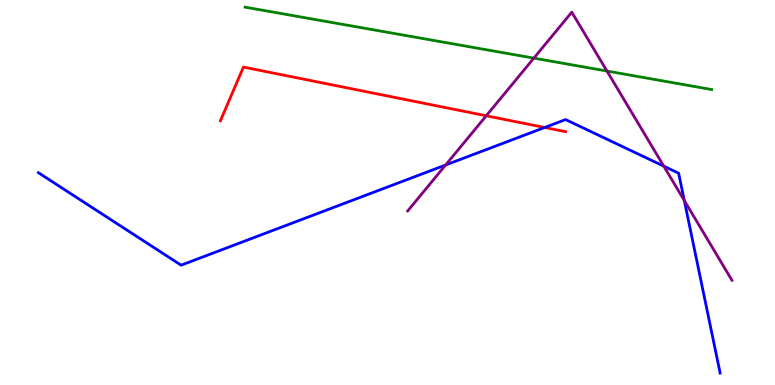[{'lines': ['blue', 'red'], 'intersections': [{'x': 7.03, 'y': 6.69}]}, {'lines': ['green', 'red'], 'intersections': []}, {'lines': ['purple', 'red'], 'intersections': [{'x': 6.27, 'y': 6.99}]}, {'lines': ['blue', 'green'], 'intersections': []}, {'lines': ['blue', 'purple'], 'intersections': [{'x': 5.75, 'y': 5.71}, {'x': 8.56, 'y': 5.68}, {'x': 8.83, 'y': 4.79}]}, {'lines': ['green', 'purple'], 'intersections': [{'x': 6.89, 'y': 8.49}, {'x': 7.83, 'y': 8.15}]}]